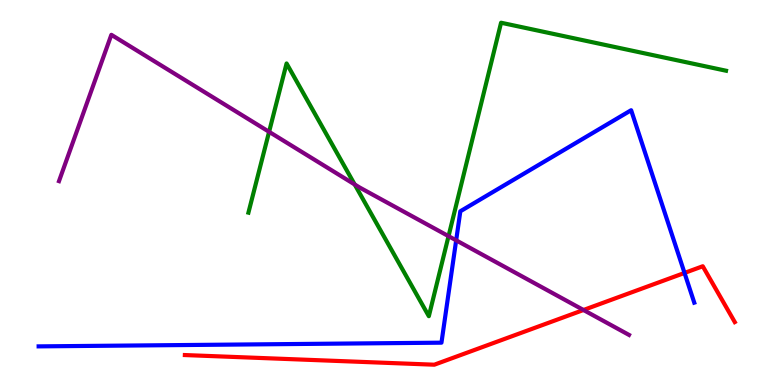[{'lines': ['blue', 'red'], 'intersections': [{'x': 8.83, 'y': 2.91}]}, {'lines': ['green', 'red'], 'intersections': []}, {'lines': ['purple', 'red'], 'intersections': [{'x': 7.53, 'y': 1.95}]}, {'lines': ['blue', 'green'], 'intersections': []}, {'lines': ['blue', 'purple'], 'intersections': [{'x': 5.89, 'y': 3.76}]}, {'lines': ['green', 'purple'], 'intersections': [{'x': 3.47, 'y': 6.58}, {'x': 4.58, 'y': 5.21}, {'x': 5.79, 'y': 3.87}]}]